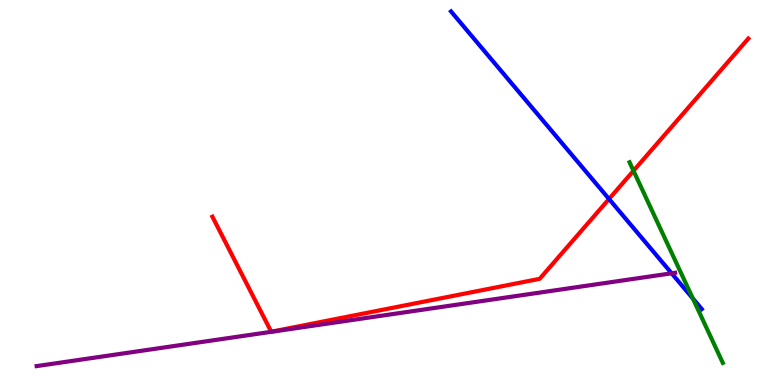[{'lines': ['blue', 'red'], 'intersections': [{'x': 7.86, 'y': 4.83}]}, {'lines': ['green', 'red'], 'intersections': [{'x': 8.17, 'y': 5.56}]}, {'lines': ['purple', 'red'], 'intersections': []}, {'lines': ['blue', 'green'], 'intersections': [{'x': 8.94, 'y': 2.25}]}, {'lines': ['blue', 'purple'], 'intersections': [{'x': 8.67, 'y': 2.9}]}, {'lines': ['green', 'purple'], 'intersections': []}]